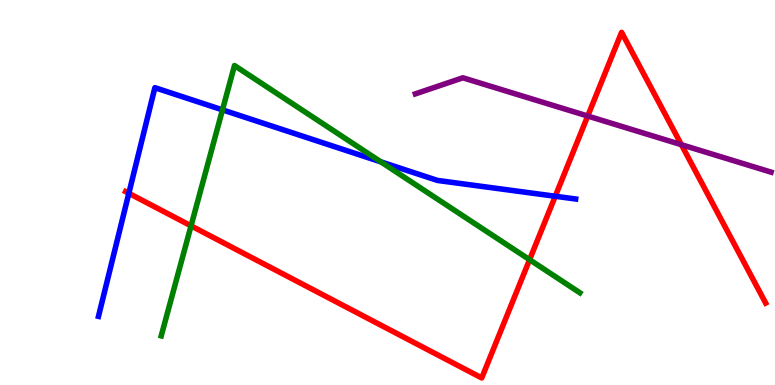[{'lines': ['blue', 'red'], 'intersections': [{'x': 1.66, 'y': 4.98}, {'x': 7.16, 'y': 4.9}]}, {'lines': ['green', 'red'], 'intersections': [{'x': 2.47, 'y': 4.13}, {'x': 6.83, 'y': 3.25}]}, {'lines': ['purple', 'red'], 'intersections': [{'x': 7.58, 'y': 6.99}, {'x': 8.79, 'y': 6.24}]}, {'lines': ['blue', 'green'], 'intersections': [{'x': 2.87, 'y': 7.15}, {'x': 4.91, 'y': 5.8}]}, {'lines': ['blue', 'purple'], 'intersections': []}, {'lines': ['green', 'purple'], 'intersections': []}]